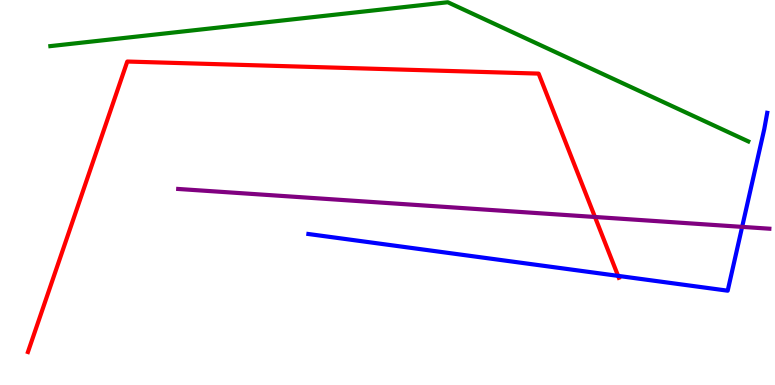[{'lines': ['blue', 'red'], 'intersections': [{'x': 7.98, 'y': 2.83}]}, {'lines': ['green', 'red'], 'intersections': []}, {'lines': ['purple', 'red'], 'intersections': [{'x': 7.68, 'y': 4.36}]}, {'lines': ['blue', 'green'], 'intersections': []}, {'lines': ['blue', 'purple'], 'intersections': [{'x': 9.58, 'y': 4.11}]}, {'lines': ['green', 'purple'], 'intersections': []}]